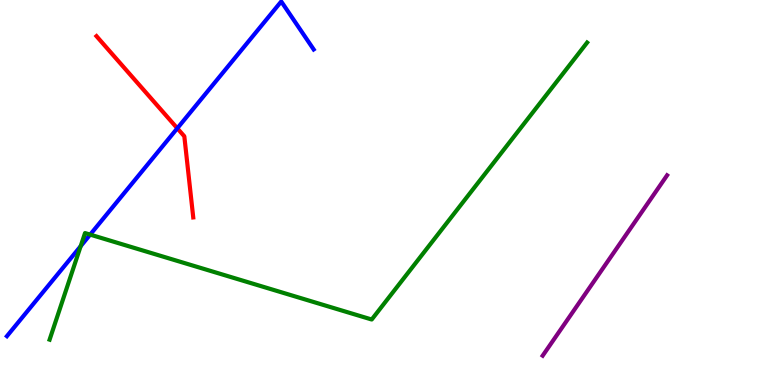[{'lines': ['blue', 'red'], 'intersections': [{'x': 2.29, 'y': 6.67}]}, {'lines': ['green', 'red'], 'intersections': []}, {'lines': ['purple', 'red'], 'intersections': []}, {'lines': ['blue', 'green'], 'intersections': [{'x': 1.04, 'y': 3.61}, {'x': 1.16, 'y': 3.91}]}, {'lines': ['blue', 'purple'], 'intersections': []}, {'lines': ['green', 'purple'], 'intersections': []}]